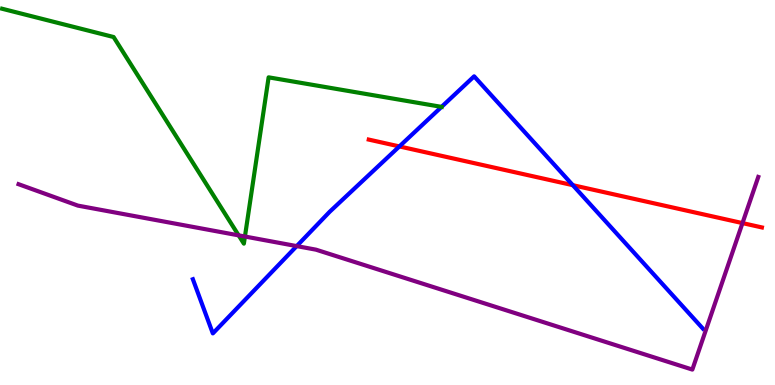[{'lines': ['blue', 'red'], 'intersections': [{'x': 5.15, 'y': 6.2}, {'x': 7.39, 'y': 5.19}]}, {'lines': ['green', 'red'], 'intersections': []}, {'lines': ['purple', 'red'], 'intersections': [{'x': 9.58, 'y': 4.21}]}, {'lines': ['blue', 'green'], 'intersections': [{'x': 5.7, 'y': 7.22}]}, {'lines': ['blue', 'purple'], 'intersections': [{'x': 3.83, 'y': 3.61}]}, {'lines': ['green', 'purple'], 'intersections': [{'x': 3.08, 'y': 3.89}, {'x': 3.16, 'y': 3.86}]}]